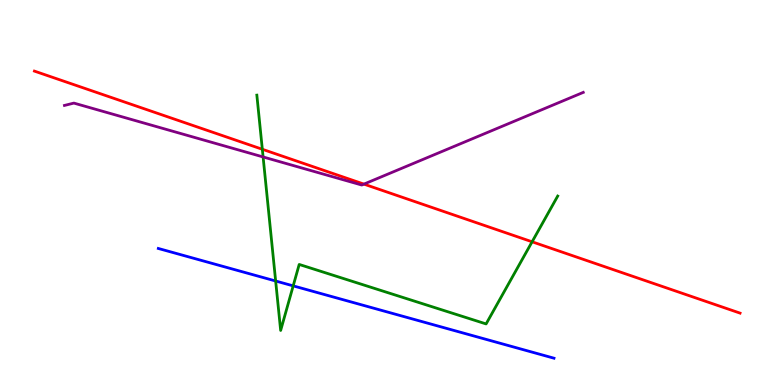[{'lines': ['blue', 'red'], 'intersections': []}, {'lines': ['green', 'red'], 'intersections': [{'x': 3.38, 'y': 6.12}, {'x': 6.87, 'y': 3.72}]}, {'lines': ['purple', 'red'], 'intersections': [{'x': 4.7, 'y': 5.22}]}, {'lines': ['blue', 'green'], 'intersections': [{'x': 3.56, 'y': 2.7}, {'x': 3.78, 'y': 2.57}]}, {'lines': ['blue', 'purple'], 'intersections': []}, {'lines': ['green', 'purple'], 'intersections': [{'x': 3.39, 'y': 5.92}]}]